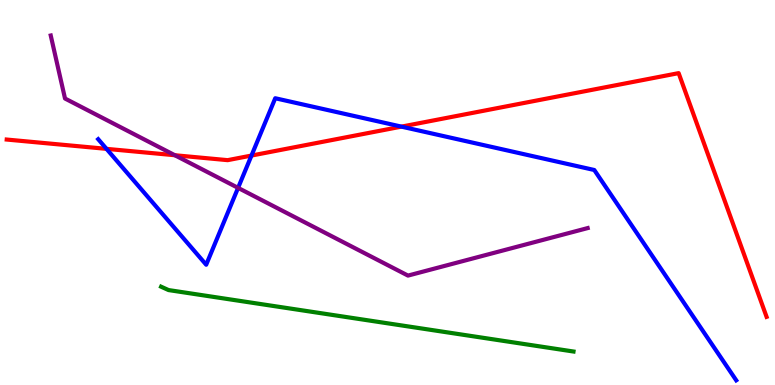[{'lines': ['blue', 'red'], 'intersections': [{'x': 1.37, 'y': 6.13}, {'x': 3.24, 'y': 5.96}, {'x': 5.18, 'y': 6.71}]}, {'lines': ['green', 'red'], 'intersections': []}, {'lines': ['purple', 'red'], 'intersections': [{'x': 2.26, 'y': 5.97}]}, {'lines': ['blue', 'green'], 'intersections': []}, {'lines': ['blue', 'purple'], 'intersections': [{'x': 3.07, 'y': 5.12}]}, {'lines': ['green', 'purple'], 'intersections': []}]